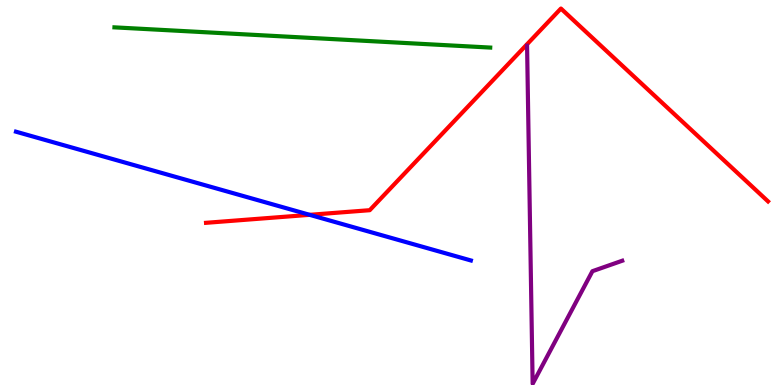[{'lines': ['blue', 'red'], 'intersections': [{'x': 4.0, 'y': 4.42}]}, {'lines': ['green', 'red'], 'intersections': []}, {'lines': ['purple', 'red'], 'intersections': []}, {'lines': ['blue', 'green'], 'intersections': []}, {'lines': ['blue', 'purple'], 'intersections': []}, {'lines': ['green', 'purple'], 'intersections': []}]